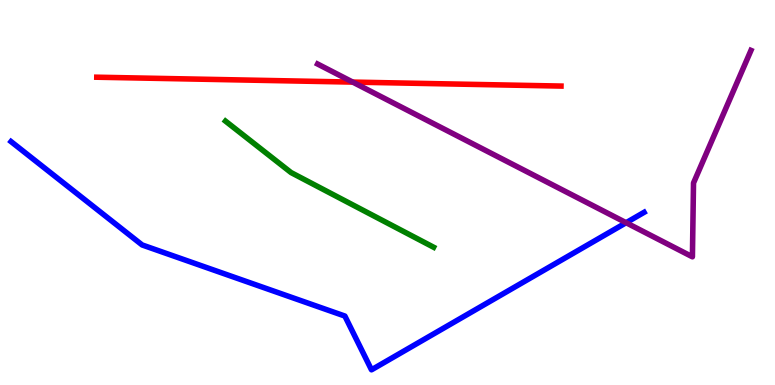[{'lines': ['blue', 'red'], 'intersections': []}, {'lines': ['green', 'red'], 'intersections': []}, {'lines': ['purple', 'red'], 'intersections': [{'x': 4.55, 'y': 7.87}]}, {'lines': ['blue', 'green'], 'intersections': []}, {'lines': ['blue', 'purple'], 'intersections': [{'x': 8.08, 'y': 4.22}]}, {'lines': ['green', 'purple'], 'intersections': []}]